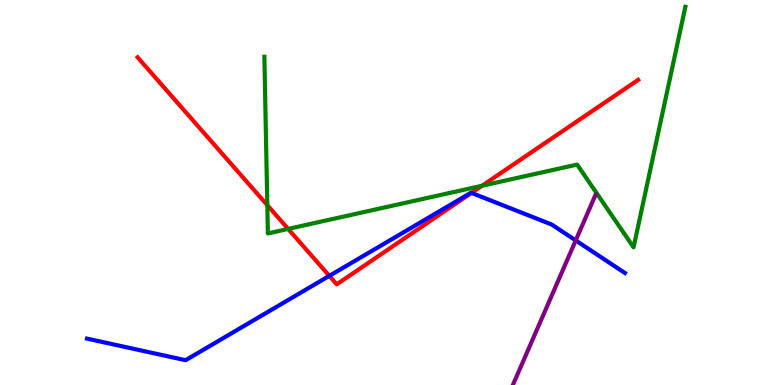[{'lines': ['blue', 'red'], 'intersections': [{'x': 4.25, 'y': 2.83}, {'x': 6.08, 'y': 4.99}]}, {'lines': ['green', 'red'], 'intersections': [{'x': 3.45, 'y': 4.67}, {'x': 3.72, 'y': 4.05}, {'x': 6.22, 'y': 5.18}]}, {'lines': ['purple', 'red'], 'intersections': []}, {'lines': ['blue', 'green'], 'intersections': []}, {'lines': ['blue', 'purple'], 'intersections': [{'x': 7.43, 'y': 3.76}]}, {'lines': ['green', 'purple'], 'intersections': []}]